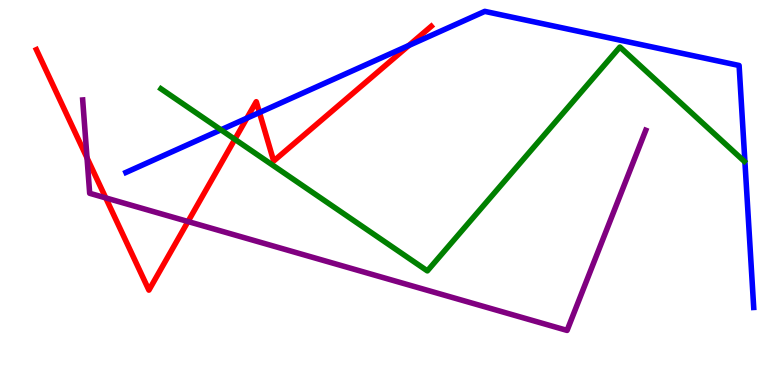[{'lines': ['blue', 'red'], 'intersections': [{'x': 3.19, 'y': 6.93}, {'x': 3.35, 'y': 7.08}, {'x': 5.27, 'y': 8.82}]}, {'lines': ['green', 'red'], 'intersections': [{'x': 3.03, 'y': 6.38}]}, {'lines': ['purple', 'red'], 'intersections': [{'x': 1.12, 'y': 5.9}, {'x': 1.36, 'y': 4.86}, {'x': 2.43, 'y': 4.25}]}, {'lines': ['blue', 'green'], 'intersections': [{'x': 2.85, 'y': 6.63}]}, {'lines': ['blue', 'purple'], 'intersections': []}, {'lines': ['green', 'purple'], 'intersections': []}]